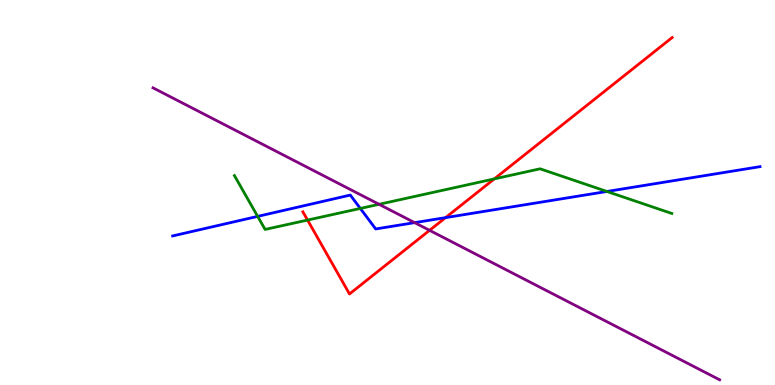[{'lines': ['blue', 'red'], 'intersections': [{'x': 5.75, 'y': 4.35}]}, {'lines': ['green', 'red'], 'intersections': [{'x': 3.97, 'y': 4.28}, {'x': 6.38, 'y': 5.35}]}, {'lines': ['purple', 'red'], 'intersections': [{'x': 5.54, 'y': 4.02}]}, {'lines': ['blue', 'green'], 'intersections': [{'x': 3.32, 'y': 4.38}, {'x': 4.65, 'y': 4.59}, {'x': 7.83, 'y': 5.03}]}, {'lines': ['blue', 'purple'], 'intersections': [{'x': 5.35, 'y': 4.22}]}, {'lines': ['green', 'purple'], 'intersections': [{'x': 4.89, 'y': 4.69}]}]